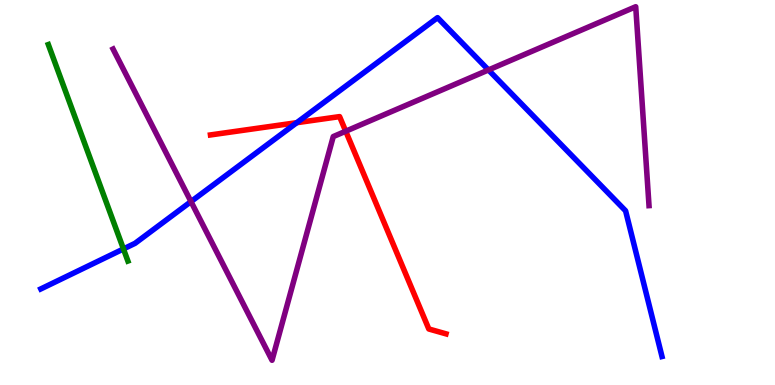[{'lines': ['blue', 'red'], 'intersections': [{'x': 3.83, 'y': 6.81}]}, {'lines': ['green', 'red'], 'intersections': []}, {'lines': ['purple', 'red'], 'intersections': [{'x': 4.46, 'y': 6.59}]}, {'lines': ['blue', 'green'], 'intersections': [{'x': 1.59, 'y': 3.53}]}, {'lines': ['blue', 'purple'], 'intersections': [{'x': 2.46, 'y': 4.76}, {'x': 6.3, 'y': 8.18}]}, {'lines': ['green', 'purple'], 'intersections': []}]